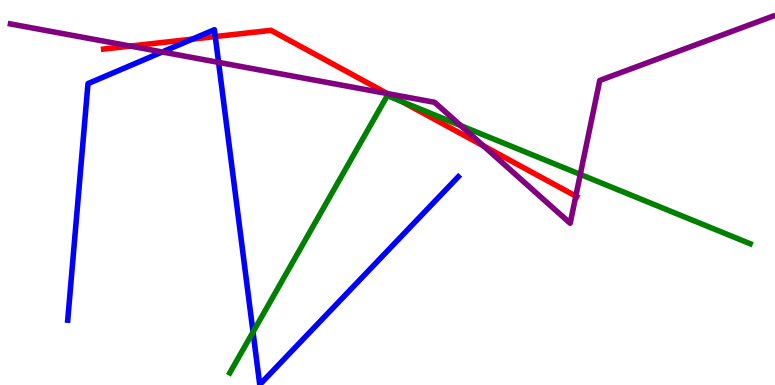[{'lines': ['blue', 'red'], 'intersections': [{'x': 2.48, 'y': 8.98}, {'x': 2.78, 'y': 9.05}]}, {'lines': ['green', 'red'], 'intersections': [{'x': 5.19, 'y': 7.36}]}, {'lines': ['purple', 'red'], 'intersections': [{'x': 1.68, 'y': 8.8}, {'x': 5.0, 'y': 7.57}, {'x': 6.24, 'y': 6.21}, {'x': 7.43, 'y': 4.91}]}, {'lines': ['blue', 'green'], 'intersections': [{'x': 3.26, 'y': 1.38}]}, {'lines': ['blue', 'purple'], 'intersections': [{'x': 2.09, 'y': 8.65}, {'x': 2.82, 'y': 8.38}]}, {'lines': ['green', 'purple'], 'intersections': [{'x': 5.94, 'y': 6.74}, {'x': 7.49, 'y': 5.47}]}]